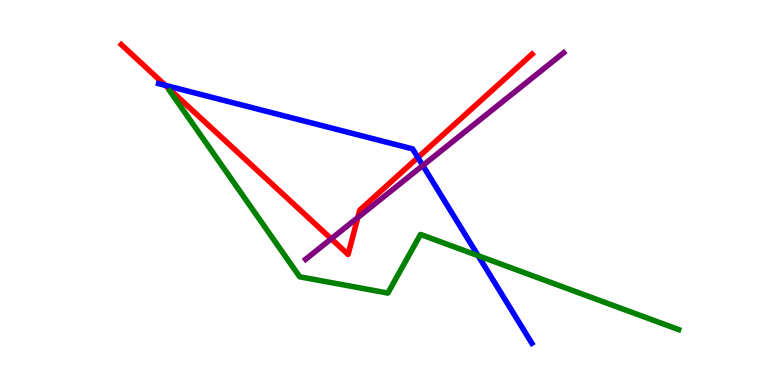[{'lines': ['blue', 'red'], 'intersections': [{'x': 2.13, 'y': 7.78}, {'x': 5.39, 'y': 5.91}]}, {'lines': ['green', 'red'], 'intersections': []}, {'lines': ['purple', 'red'], 'intersections': [{'x': 4.27, 'y': 3.8}, {'x': 4.62, 'y': 4.35}]}, {'lines': ['blue', 'green'], 'intersections': [{'x': 6.17, 'y': 3.36}]}, {'lines': ['blue', 'purple'], 'intersections': [{'x': 5.46, 'y': 5.7}]}, {'lines': ['green', 'purple'], 'intersections': []}]